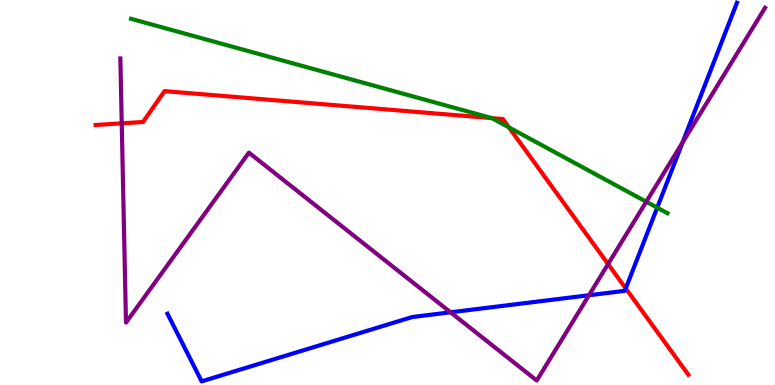[{'lines': ['blue', 'red'], 'intersections': [{'x': 8.07, 'y': 2.51}]}, {'lines': ['green', 'red'], 'intersections': [{'x': 6.35, 'y': 6.93}, {'x': 6.57, 'y': 6.69}]}, {'lines': ['purple', 'red'], 'intersections': [{'x': 1.57, 'y': 6.8}, {'x': 7.85, 'y': 3.14}]}, {'lines': ['blue', 'green'], 'intersections': [{'x': 8.48, 'y': 4.61}]}, {'lines': ['blue', 'purple'], 'intersections': [{'x': 5.81, 'y': 1.89}, {'x': 7.6, 'y': 2.33}, {'x': 8.81, 'y': 6.3}]}, {'lines': ['green', 'purple'], 'intersections': [{'x': 8.34, 'y': 4.76}]}]